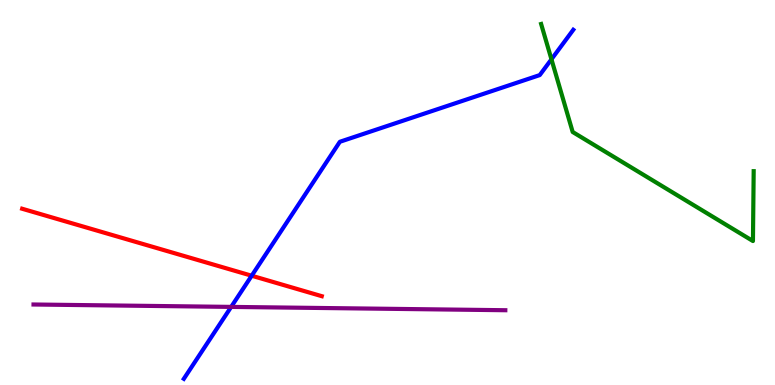[{'lines': ['blue', 'red'], 'intersections': [{'x': 3.25, 'y': 2.84}]}, {'lines': ['green', 'red'], 'intersections': []}, {'lines': ['purple', 'red'], 'intersections': []}, {'lines': ['blue', 'green'], 'intersections': [{'x': 7.12, 'y': 8.46}]}, {'lines': ['blue', 'purple'], 'intersections': [{'x': 2.98, 'y': 2.03}]}, {'lines': ['green', 'purple'], 'intersections': []}]